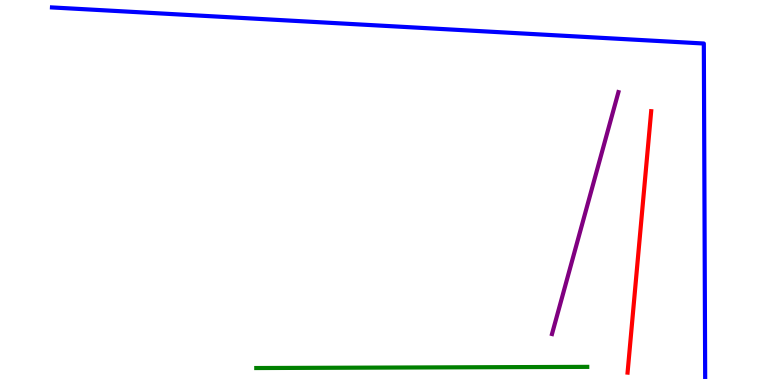[{'lines': ['blue', 'red'], 'intersections': []}, {'lines': ['green', 'red'], 'intersections': []}, {'lines': ['purple', 'red'], 'intersections': []}, {'lines': ['blue', 'green'], 'intersections': []}, {'lines': ['blue', 'purple'], 'intersections': []}, {'lines': ['green', 'purple'], 'intersections': []}]